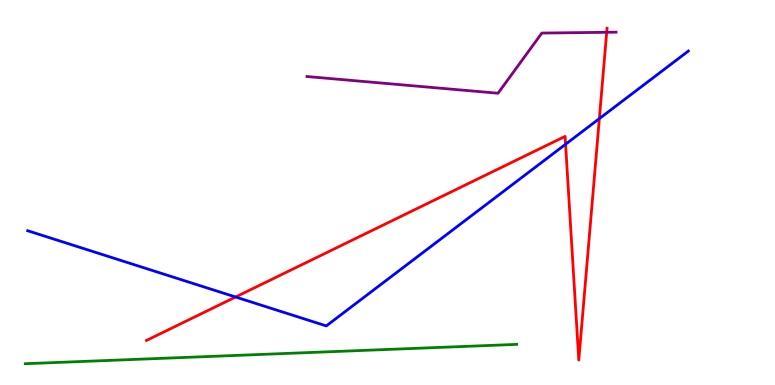[{'lines': ['blue', 'red'], 'intersections': [{'x': 3.04, 'y': 2.29}, {'x': 7.3, 'y': 6.25}, {'x': 7.73, 'y': 6.92}]}, {'lines': ['green', 'red'], 'intersections': []}, {'lines': ['purple', 'red'], 'intersections': [{'x': 7.83, 'y': 9.16}]}, {'lines': ['blue', 'green'], 'intersections': []}, {'lines': ['blue', 'purple'], 'intersections': []}, {'lines': ['green', 'purple'], 'intersections': []}]